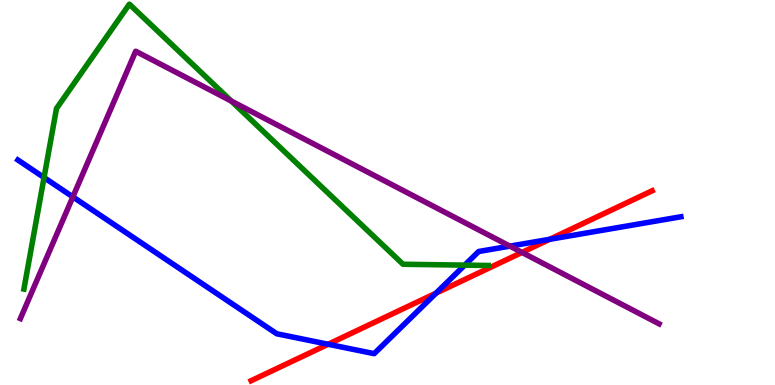[{'lines': ['blue', 'red'], 'intersections': [{'x': 4.23, 'y': 1.06}, {'x': 5.63, 'y': 2.39}, {'x': 7.09, 'y': 3.78}]}, {'lines': ['green', 'red'], 'intersections': []}, {'lines': ['purple', 'red'], 'intersections': [{'x': 6.74, 'y': 3.44}]}, {'lines': ['blue', 'green'], 'intersections': [{'x': 0.568, 'y': 5.39}, {'x': 6.0, 'y': 3.11}]}, {'lines': ['blue', 'purple'], 'intersections': [{'x': 0.94, 'y': 4.89}, {'x': 6.58, 'y': 3.61}]}, {'lines': ['green', 'purple'], 'intersections': [{'x': 2.98, 'y': 7.38}]}]